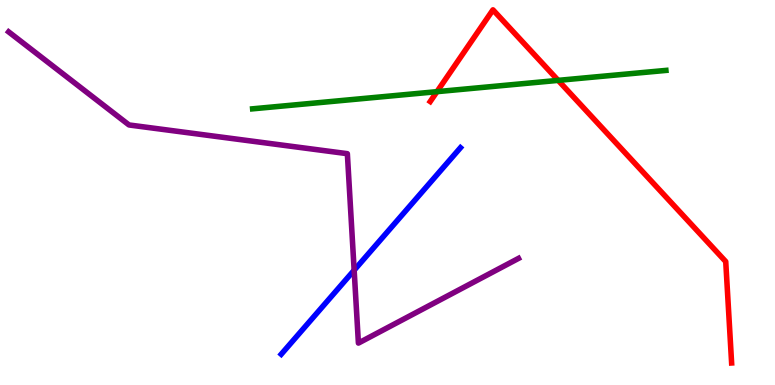[{'lines': ['blue', 'red'], 'intersections': []}, {'lines': ['green', 'red'], 'intersections': [{'x': 5.64, 'y': 7.62}, {'x': 7.2, 'y': 7.91}]}, {'lines': ['purple', 'red'], 'intersections': []}, {'lines': ['blue', 'green'], 'intersections': []}, {'lines': ['blue', 'purple'], 'intersections': [{'x': 4.57, 'y': 2.98}]}, {'lines': ['green', 'purple'], 'intersections': []}]